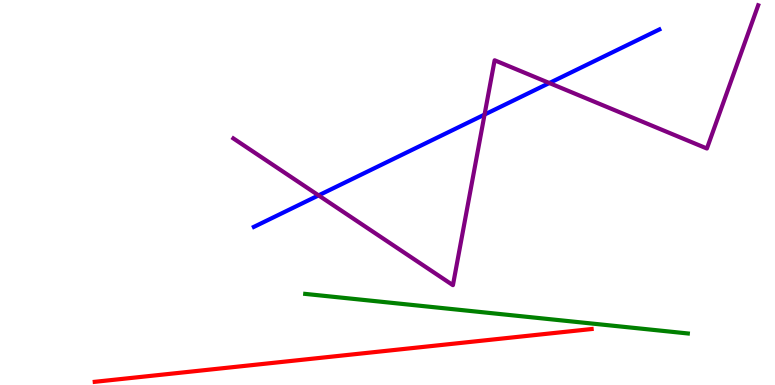[{'lines': ['blue', 'red'], 'intersections': []}, {'lines': ['green', 'red'], 'intersections': []}, {'lines': ['purple', 'red'], 'intersections': []}, {'lines': ['blue', 'green'], 'intersections': []}, {'lines': ['blue', 'purple'], 'intersections': [{'x': 4.11, 'y': 4.93}, {'x': 6.25, 'y': 7.02}, {'x': 7.09, 'y': 7.84}]}, {'lines': ['green', 'purple'], 'intersections': []}]